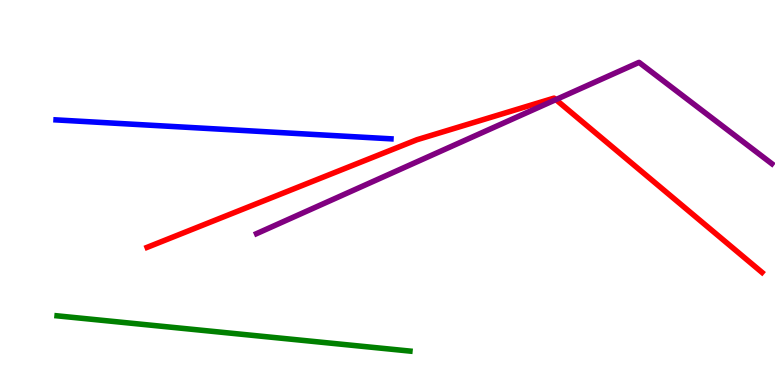[{'lines': ['blue', 'red'], 'intersections': []}, {'lines': ['green', 'red'], 'intersections': []}, {'lines': ['purple', 'red'], 'intersections': [{'x': 7.17, 'y': 7.41}]}, {'lines': ['blue', 'green'], 'intersections': []}, {'lines': ['blue', 'purple'], 'intersections': []}, {'lines': ['green', 'purple'], 'intersections': []}]